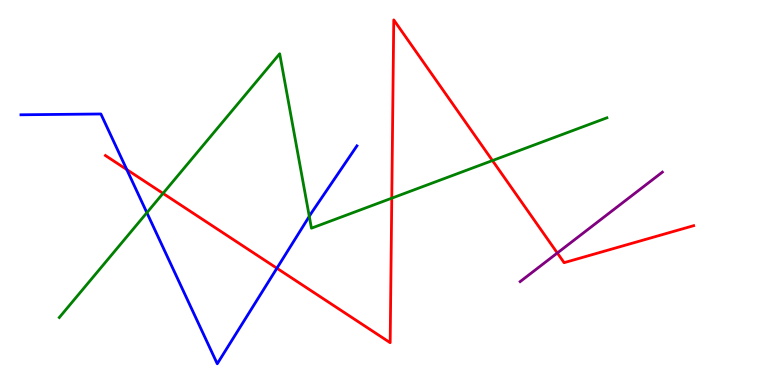[{'lines': ['blue', 'red'], 'intersections': [{'x': 1.64, 'y': 5.6}, {'x': 3.57, 'y': 3.03}]}, {'lines': ['green', 'red'], 'intersections': [{'x': 2.1, 'y': 4.98}, {'x': 5.06, 'y': 4.85}, {'x': 6.35, 'y': 5.83}]}, {'lines': ['purple', 'red'], 'intersections': [{'x': 7.19, 'y': 3.43}]}, {'lines': ['blue', 'green'], 'intersections': [{'x': 1.9, 'y': 4.48}, {'x': 3.99, 'y': 4.38}]}, {'lines': ['blue', 'purple'], 'intersections': []}, {'lines': ['green', 'purple'], 'intersections': []}]